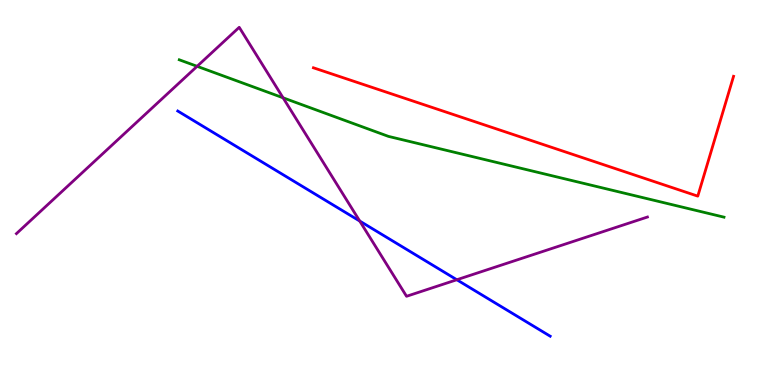[{'lines': ['blue', 'red'], 'intersections': []}, {'lines': ['green', 'red'], 'intersections': []}, {'lines': ['purple', 'red'], 'intersections': []}, {'lines': ['blue', 'green'], 'intersections': []}, {'lines': ['blue', 'purple'], 'intersections': [{'x': 4.64, 'y': 4.26}, {'x': 5.89, 'y': 2.73}]}, {'lines': ['green', 'purple'], 'intersections': [{'x': 2.54, 'y': 8.28}, {'x': 3.65, 'y': 7.46}]}]